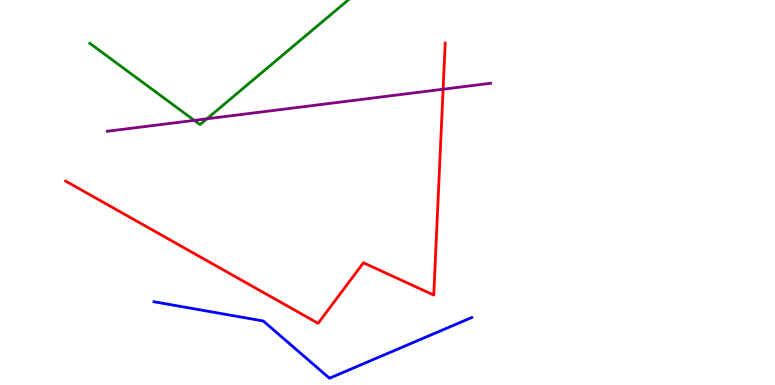[{'lines': ['blue', 'red'], 'intersections': []}, {'lines': ['green', 'red'], 'intersections': []}, {'lines': ['purple', 'red'], 'intersections': [{'x': 5.72, 'y': 7.68}]}, {'lines': ['blue', 'green'], 'intersections': []}, {'lines': ['blue', 'purple'], 'intersections': []}, {'lines': ['green', 'purple'], 'intersections': [{'x': 2.51, 'y': 6.87}, {'x': 2.67, 'y': 6.91}]}]